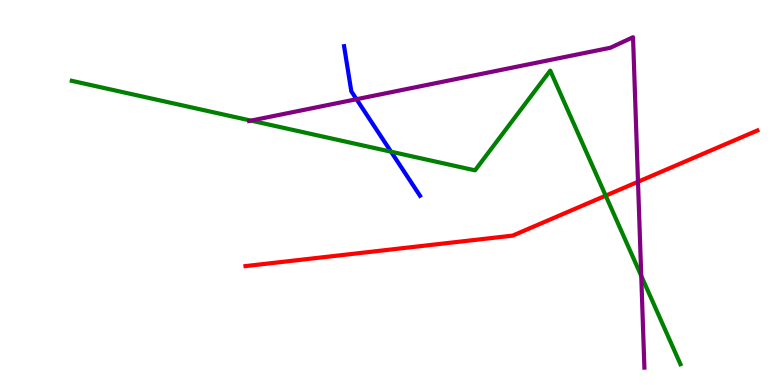[{'lines': ['blue', 'red'], 'intersections': []}, {'lines': ['green', 'red'], 'intersections': [{'x': 7.82, 'y': 4.92}]}, {'lines': ['purple', 'red'], 'intersections': [{'x': 8.23, 'y': 5.28}]}, {'lines': ['blue', 'green'], 'intersections': [{'x': 5.05, 'y': 6.06}]}, {'lines': ['blue', 'purple'], 'intersections': [{'x': 4.6, 'y': 7.42}]}, {'lines': ['green', 'purple'], 'intersections': [{'x': 3.24, 'y': 6.87}, {'x': 8.27, 'y': 2.84}]}]